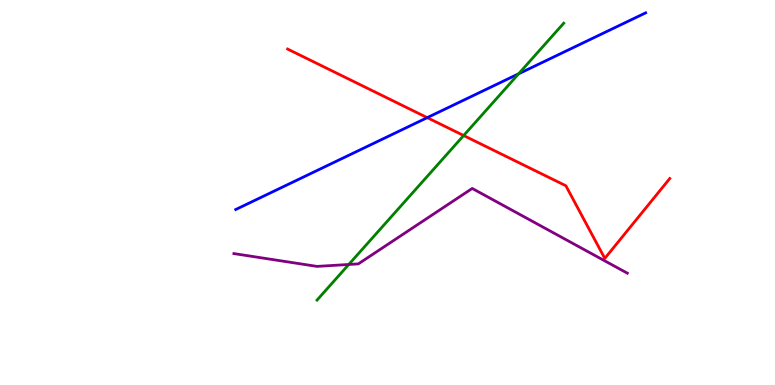[{'lines': ['blue', 'red'], 'intersections': [{'x': 5.51, 'y': 6.94}]}, {'lines': ['green', 'red'], 'intersections': [{'x': 5.98, 'y': 6.48}]}, {'lines': ['purple', 'red'], 'intersections': []}, {'lines': ['blue', 'green'], 'intersections': [{'x': 6.69, 'y': 8.08}]}, {'lines': ['blue', 'purple'], 'intersections': []}, {'lines': ['green', 'purple'], 'intersections': [{'x': 4.5, 'y': 3.13}]}]